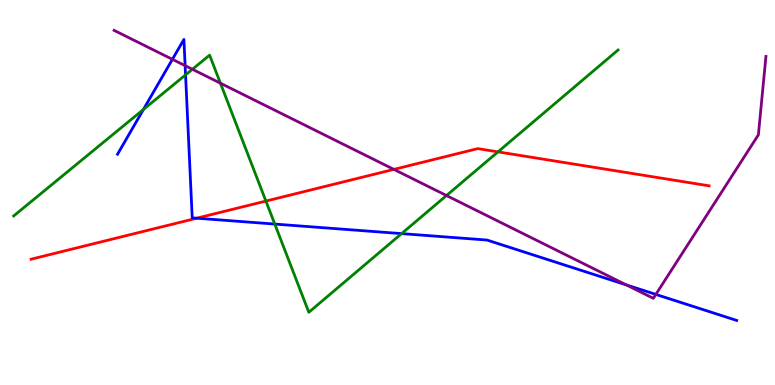[{'lines': ['blue', 'red'], 'intersections': [{'x': 2.54, 'y': 4.33}]}, {'lines': ['green', 'red'], 'intersections': [{'x': 3.43, 'y': 4.78}, {'x': 6.43, 'y': 6.06}]}, {'lines': ['purple', 'red'], 'intersections': [{'x': 5.08, 'y': 5.6}]}, {'lines': ['blue', 'green'], 'intersections': [{'x': 1.85, 'y': 7.16}, {'x': 2.39, 'y': 8.05}, {'x': 3.55, 'y': 4.18}, {'x': 5.18, 'y': 3.93}]}, {'lines': ['blue', 'purple'], 'intersections': [{'x': 2.22, 'y': 8.46}, {'x': 2.39, 'y': 8.29}, {'x': 8.08, 'y': 2.6}, {'x': 8.46, 'y': 2.35}]}, {'lines': ['green', 'purple'], 'intersections': [{'x': 2.48, 'y': 8.2}, {'x': 2.84, 'y': 7.84}, {'x': 5.76, 'y': 4.92}]}]